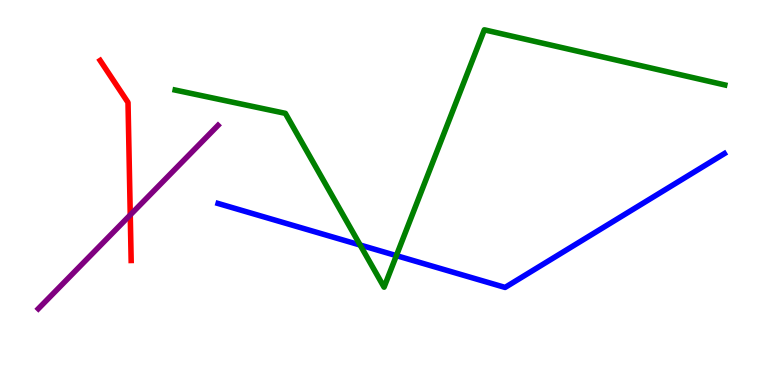[{'lines': ['blue', 'red'], 'intersections': []}, {'lines': ['green', 'red'], 'intersections': []}, {'lines': ['purple', 'red'], 'intersections': [{'x': 1.68, 'y': 4.42}]}, {'lines': ['blue', 'green'], 'intersections': [{'x': 4.65, 'y': 3.64}, {'x': 5.11, 'y': 3.36}]}, {'lines': ['blue', 'purple'], 'intersections': []}, {'lines': ['green', 'purple'], 'intersections': []}]